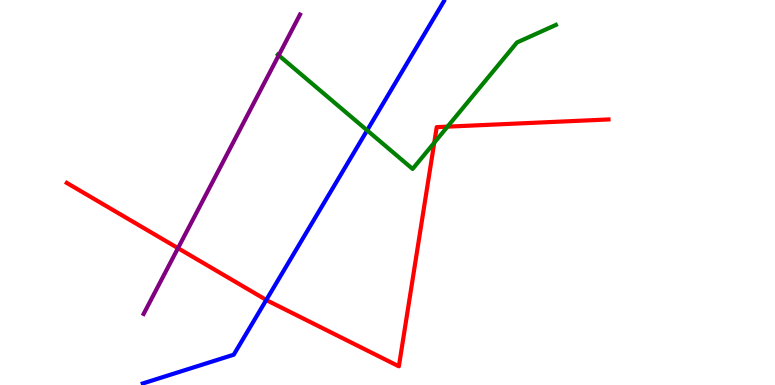[{'lines': ['blue', 'red'], 'intersections': [{'x': 3.44, 'y': 2.21}]}, {'lines': ['green', 'red'], 'intersections': [{'x': 5.6, 'y': 6.29}, {'x': 5.77, 'y': 6.71}]}, {'lines': ['purple', 'red'], 'intersections': [{'x': 2.3, 'y': 3.55}]}, {'lines': ['blue', 'green'], 'intersections': [{'x': 4.74, 'y': 6.61}]}, {'lines': ['blue', 'purple'], 'intersections': []}, {'lines': ['green', 'purple'], 'intersections': [{'x': 3.6, 'y': 8.56}]}]